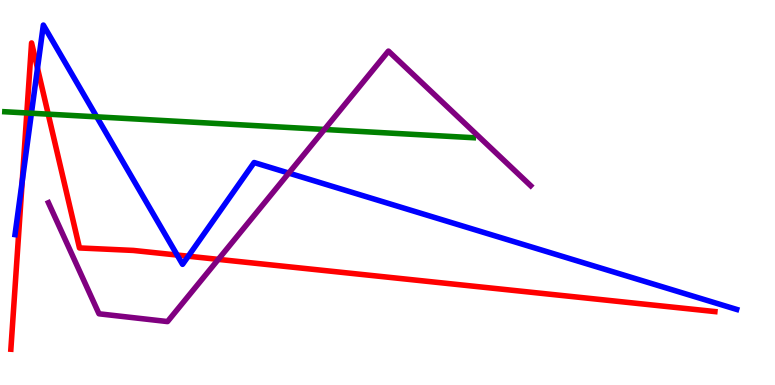[{'lines': ['blue', 'red'], 'intersections': [{'x': 0.287, 'y': 5.29}, {'x': 0.484, 'y': 8.23}, {'x': 2.29, 'y': 3.38}, {'x': 2.43, 'y': 3.35}]}, {'lines': ['green', 'red'], 'intersections': [{'x': 0.346, 'y': 7.07}, {'x': 0.622, 'y': 7.03}]}, {'lines': ['purple', 'red'], 'intersections': [{'x': 2.82, 'y': 3.26}]}, {'lines': ['blue', 'green'], 'intersections': [{'x': 0.405, 'y': 7.06}, {'x': 1.25, 'y': 6.97}]}, {'lines': ['blue', 'purple'], 'intersections': [{'x': 3.73, 'y': 5.5}]}, {'lines': ['green', 'purple'], 'intersections': [{'x': 4.19, 'y': 6.64}]}]